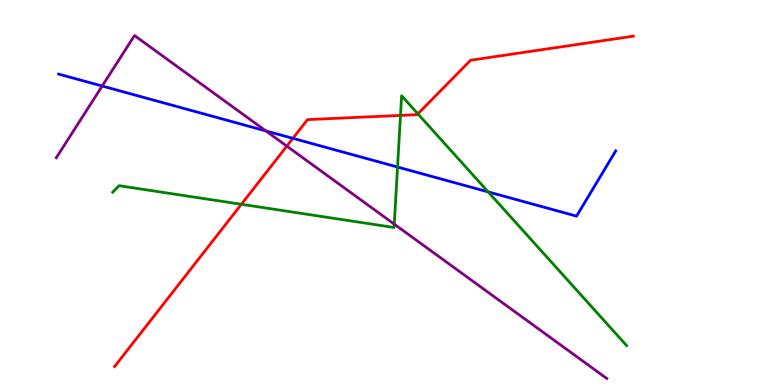[{'lines': ['blue', 'red'], 'intersections': [{'x': 3.78, 'y': 6.41}]}, {'lines': ['green', 'red'], 'intersections': [{'x': 3.11, 'y': 4.69}, {'x': 5.17, 'y': 7.0}, {'x': 5.39, 'y': 7.04}]}, {'lines': ['purple', 'red'], 'intersections': [{'x': 3.7, 'y': 6.2}]}, {'lines': ['blue', 'green'], 'intersections': [{'x': 5.13, 'y': 5.66}, {'x': 6.3, 'y': 5.02}]}, {'lines': ['blue', 'purple'], 'intersections': [{'x': 1.32, 'y': 7.77}, {'x': 3.43, 'y': 6.6}]}, {'lines': ['green', 'purple'], 'intersections': [{'x': 5.09, 'y': 4.18}]}]